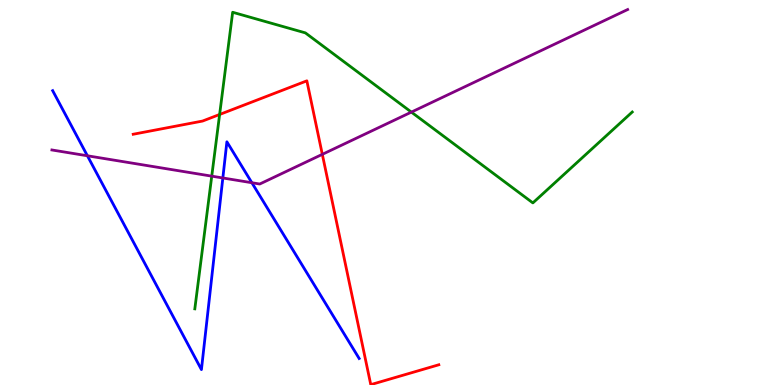[{'lines': ['blue', 'red'], 'intersections': []}, {'lines': ['green', 'red'], 'intersections': [{'x': 2.83, 'y': 7.03}]}, {'lines': ['purple', 'red'], 'intersections': [{'x': 4.16, 'y': 5.99}]}, {'lines': ['blue', 'green'], 'intersections': []}, {'lines': ['blue', 'purple'], 'intersections': [{'x': 1.13, 'y': 5.95}, {'x': 2.88, 'y': 5.38}, {'x': 3.25, 'y': 5.25}]}, {'lines': ['green', 'purple'], 'intersections': [{'x': 2.73, 'y': 5.42}, {'x': 5.31, 'y': 7.09}]}]